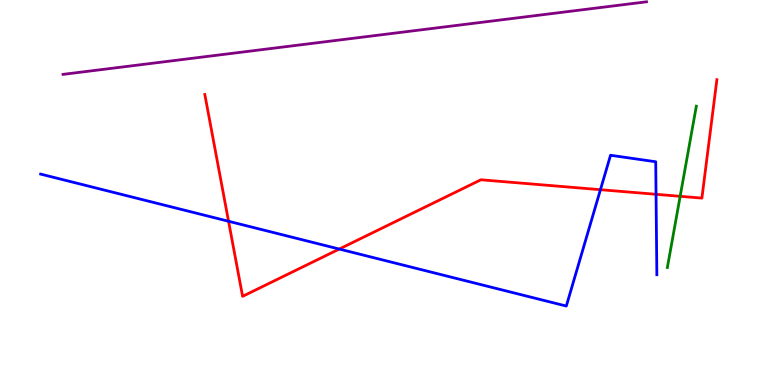[{'lines': ['blue', 'red'], 'intersections': [{'x': 2.95, 'y': 4.25}, {'x': 4.38, 'y': 3.53}, {'x': 7.75, 'y': 5.07}, {'x': 8.47, 'y': 4.95}]}, {'lines': ['green', 'red'], 'intersections': [{'x': 8.78, 'y': 4.9}]}, {'lines': ['purple', 'red'], 'intersections': []}, {'lines': ['blue', 'green'], 'intersections': []}, {'lines': ['blue', 'purple'], 'intersections': []}, {'lines': ['green', 'purple'], 'intersections': []}]